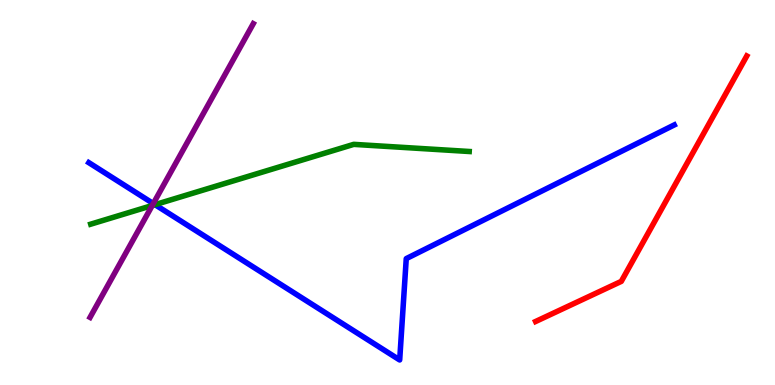[{'lines': ['blue', 'red'], 'intersections': []}, {'lines': ['green', 'red'], 'intersections': []}, {'lines': ['purple', 'red'], 'intersections': []}, {'lines': ['blue', 'green'], 'intersections': [{'x': 2.0, 'y': 4.68}]}, {'lines': ['blue', 'purple'], 'intersections': [{'x': 1.98, 'y': 4.71}]}, {'lines': ['green', 'purple'], 'intersections': [{'x': 1.96, 'y': 4.66}]}]